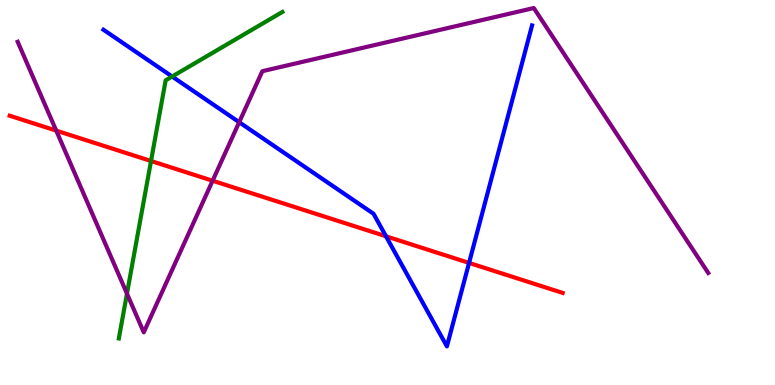[{'lines': ['blue', 'red'], 'intersections': [{'x': 4.98, 'y': 3.86}, {'x': 6.05, 'y': 3.17}]}, {'lines': ['green', 'red'], 'intersections': [{'x': 1.95, 'y': 5.82}]}, {'lines': ['purple', 'red'], 'intersections': [{'x': 0.726, 'y': 6.61}, {'x': 2.74, 'y': 5.31}]}, {'lines': ['blue', 'green'], 'intersections': [{'x': 2.22, 'y': 8.01}]}, {'lines': ['blue', 'purple'], 'intersections': [{'x': 3.09, 'y': 6.83}]}, {'lines': ['green', 'purple'], 'intersections': [{'x': 1.64, 'y': 2.37}]}]